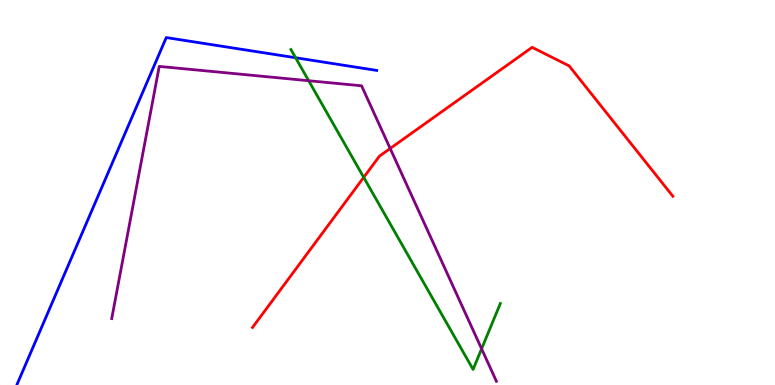[{'lines': ['blue', 'red'], 'intersections': []}, {'lines': ['green', 'red'], 'intersections': [{'x': 4.69, 'y': 5.39}]}, {'lines': ['purple', 'red'], 'intersections': [{'x': 5.03, 'y': 6.14}]}, {'lines': ['blue', 'green'], 'intersections': [{'x': 3.81, 'y': 8.5}]}, {'lines': ['blue', 'purple'], 'intersections': []}, {'lines': ['green', 'purple'], 'intersections': [{'x': 3.98, 'y': 7.9}, {'x': 6.21, 'y': 0.94}]}]